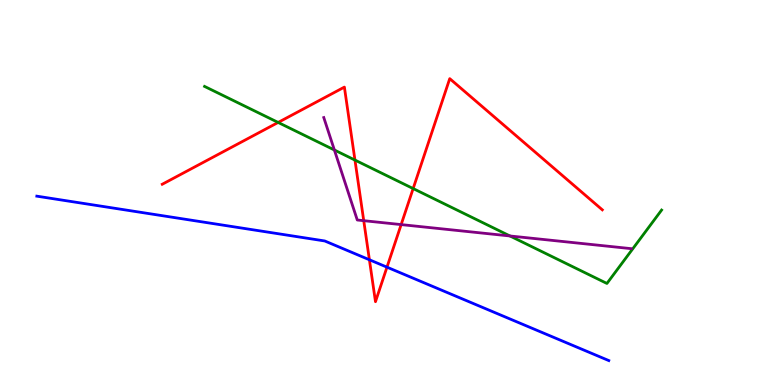[{'lines': ['blue', 'red'], 'intersections': [{'x': 4.77, 'y': 3.25}, {'x': 4.99, 'y': 3.06}]}, {'lines': ['green', 'red'], 'intersections': [{'x': 3.59, 'y': 6.82}, {'x': 4.58, 'y': 5.84}, {'x': 5.33, 'y': 5.1}]}, {'lines': ['purple', 'red'], 'intersections': [{'x': 4.69, 'y': 4.27}, {'x': 5.18, 'y': 4.17}]}, {'lines': ['blue', 'green'], 'intersections': []}, {'lines': ['blue', 'purple'], 'intersections': []}, {'lines': ['green', 'purple'], 'intersections': [{'x': 4.31, 'y': 6.1}, {'x': 6.58, 'y': 3.87}]}]